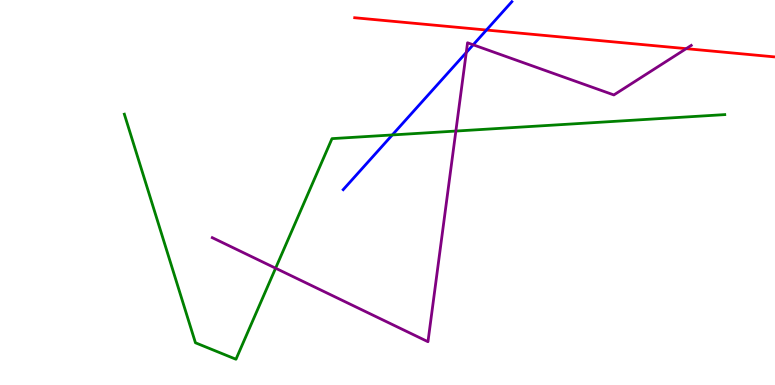[{'lines': ['blue', 'red'], 'intersections': [{'x': 6.28, 'y': 9.22}]}, {'lines': ['green', 'red'], 'intersections': []}, {'lines': ['purple', 'red'], 'intersections': [{'x': 8.85, 'y': 8.74}]}, {'lines': ['blue', 'green'], 'intersections': [{'x': 5.06, 'y': 6.49}]}, {'lines': ['blue', 'purple'], 'intersections': [{'x': 6.02, 'y': 8.64}, {'x': 6.11, 'y': 8.84}]}, {'lines': ['green', 'purple'], 'intersections': [{'x': 3.56, 'y': 3.03}, {'x': 5.88, 'y': 6.6}]}]